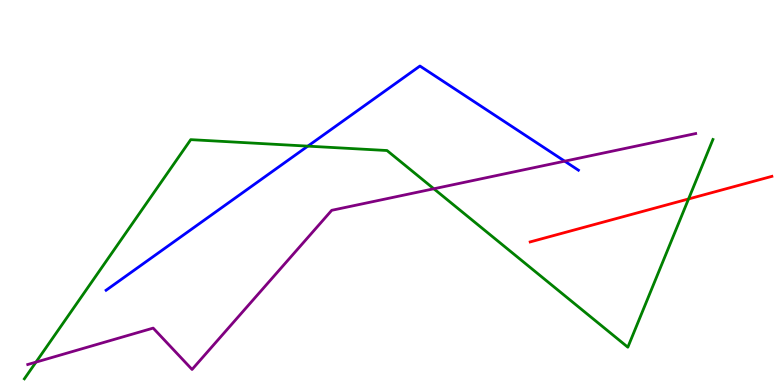[{'lines': ['blue', 'red'], 'intersections': []}, {'lines': ['green', 'red'], 'intersections': [{'x': 8.88, 'y': 4.83}]}, {'lines': ['purple', 'red'], 'intersections': []}, {'lines': ['blue', 'green'], 'intersections': [{'x': 3.97, 'y': 6.2}]}, {'lines': ['blue', 'purple'], 'intersections': [{'x': 7.29, 'y': 5.81}]}, {'lines': ['green', 'purple'], 'intersections': [{'x': 0.464, 'y': 0.594}, {'x': 5.6, 'y': 5.1}]}]